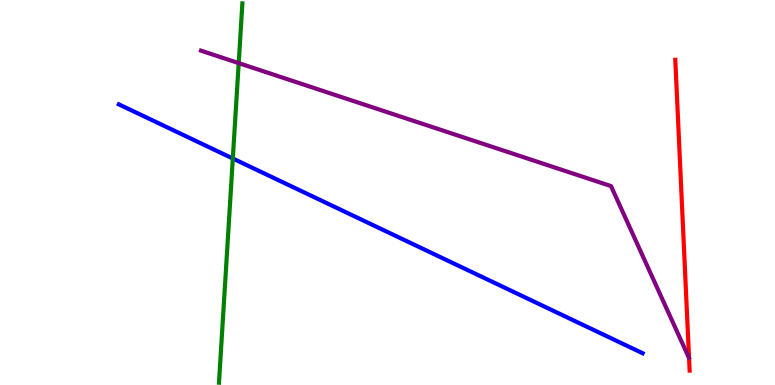[{'lines': ['blue', 'red'], 'intersections': []}, {'lines': ['green', 'red'], 'intersections': []}, {'lines': ['purple', 'red'], 'intersections': []}, {'lines': ['blue', 'green'], 'intersections': [{'x': 3.0, 'y': 5.88}]}, {'lines': ['blue', 'purple'], 'intersections': []}, {'lines': ['green', 'purple'], 'intersections': [{'x': 3.08, 'y': 8.36}]}]